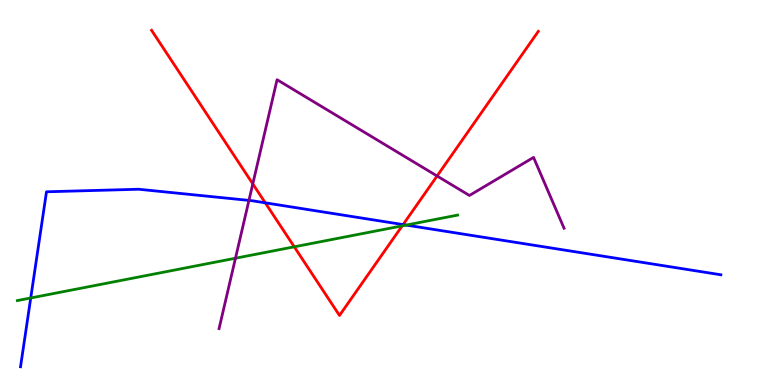[{'lines': ['blue', 'red'], 'intersections': [{'x': 3.42, 'y': 4.73}, {'x': 5.2, 'y': 4.17}]}, {'lines': ['green', 'red'], 'intersections': [{'x': 3.8, 'y': 3.59}, {'x': 5.19, 'y': 4.13}]}, {'lines': ['purple', 'red'], 'intersections': [{'x': 3.26, 'y': 5.22}, {'x': 5.64, 'y': 5.43}]}, {'lines': ['blue', 'green'], 'intersections': [{'x': 0.397, 'y': 2.26}, {'x': 5.24, 'y': 4.15}]}, {'lines': ['blue', 'purple'], 'intersections': [{'x': 3.21, 'y': 4.79}]}, {'lines': ['green', 'purple'], 'intersections': [{'x': 3.04, 'y': 3.29}]}]